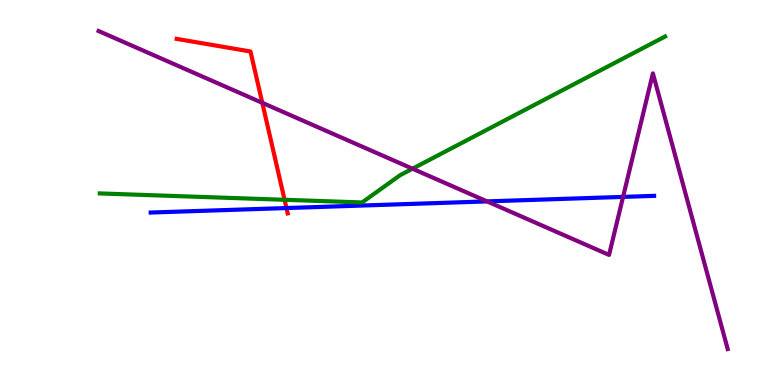[{'lines': ['blue', 'red'], 'intersections': [{'x': 3.7, 'y': 4.6}]}, {'lines': ['green', 'red'], 'intersections': [{'x': 3.67, 'y': 4.81}]}, {'lines': ['purple', 'red'], 'intersections': [{'x': 3.38, 'y': 7.33}]}, {'lines': ['blue', 'green'], 'intersections': []}, {'lines': ['blue', 'purple'], 'intersections': [{'x': 6.28, 'y': 4.77}, {'x': 8.04, 'y': 4.89}]}, {'lines': ['green', 'purple'], 'intersections': [{'x': 5.32, 'y': 5.62}]}]